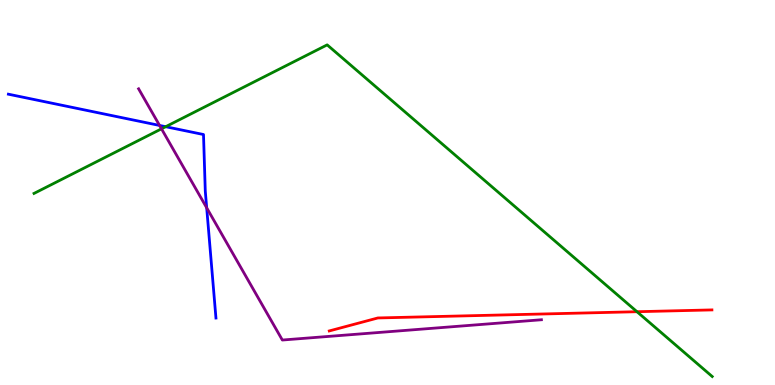[{'lines': ['blue', 'red'], 'intersections': []}, {'lines': ['green', 'red'], 'intersections': [{'x': 8.22, 'y': 1.9}]}, {'lines': ['purple', 'red'], 'intersections': []}, {'lines': ['blue', 'green'], 'intersections': [{'x': 2.14, 'y': 6.71}]}, {'lines': ['blue', 'purple'], 'intersections': [{'x': 2.06, 'y': 6.74}, {'x': 2.67, 'y': 4.6}]}, {'lines': ['green', 'purple'], 'intersections': [{'x': 2.08, 'y': 6.65}]}]